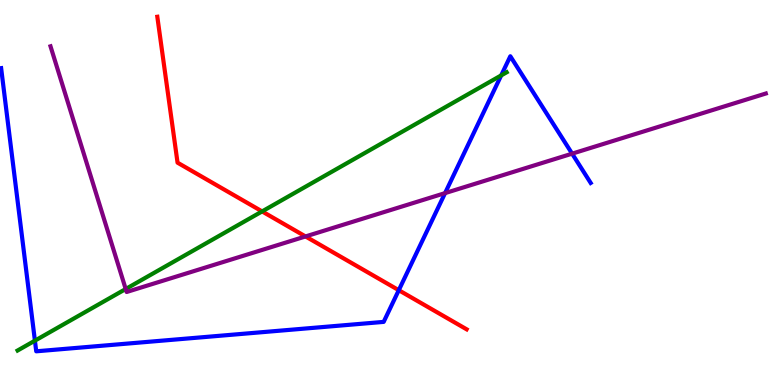[{'lines': ['blue', 'red'], 'intersections': [{'x': 5.15, 'y': 2.46}]}, {'lines': ['green', 'red'], 'intersections': [{'x': 3.38, 'y': 4.51}]}, {'lines': ['purple', 'red'], 'intersections': [{'x': 3.94, 'y': 3.86}]}, {'lines': ['blue', 'green'], 'intersections': [{'x': 0.45, 'y': 1.15}, {'x': 6.47, 'y': 8.04}]}, {'lines': ['blue', 'purple'], 'intersections': [{'x': 5.74, 'y': 4.98}, {'x': 7.38, 'y': 6.01}]}, {'lines': ['green', 'purple'], 'intersections': [{'x': 1.62, 'y': 2.49}]}]